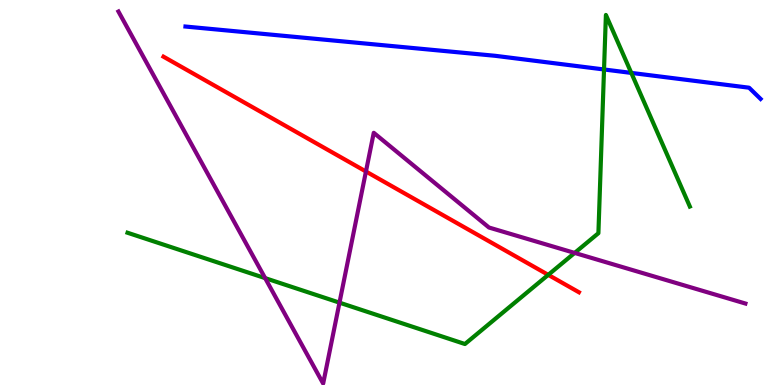[{'lines': ['blue', 'red'], 'intersections': []}, {'lines': ['green', 'red'], 'intersections': [{'x': 7.07, 'y': 2.86}]}, {'lines': ['purple', 'red'], 'intersections': [{'x': 4.72, 'y': 5.55}]}, {'lines': ['blue', 'green'], 'intersections': [{'x': 7.79, 'y': 8.2}, {'x': 8.15, 'y': 8.11}]}, {'lines': ['blue', 'purple'], 'intersections': []}, {'lines': ['green', 'purple'], 'intersections': [{'x': 3.42, 'y': 2.78}, {'x': 4.38, 'y': 2.14}, {'x': 7.41, 'y': 3.43}]}]